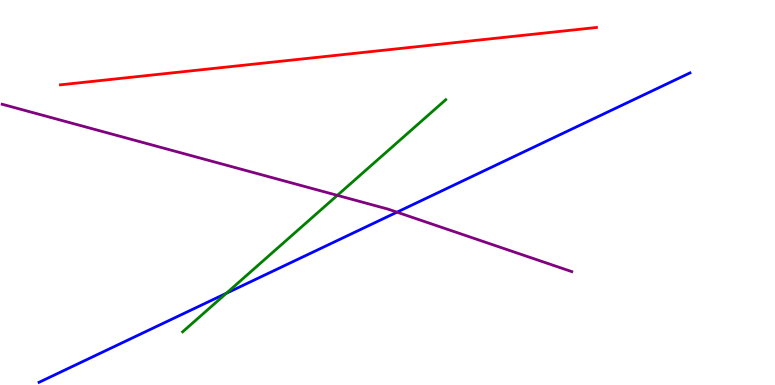[{'lines': ['blue', 'red'], 'intersections': []}, {'lines': ['green', 'red'], 'intersections': []}, {'lines': ['purple', 'red'], 'intersections': []}, {'lines': ['blue', 'green'], 'intersections': [{'x': 2.92, 'y': 2.38}]}, {'lines': ['blue', 'purple'], 'intersections': [{'x': 5.12, 'y': 4.49}]}, {'lines': ['green', 'purple'], 'intersections': [{'x': 4.35, 'y': 4.93}]}]